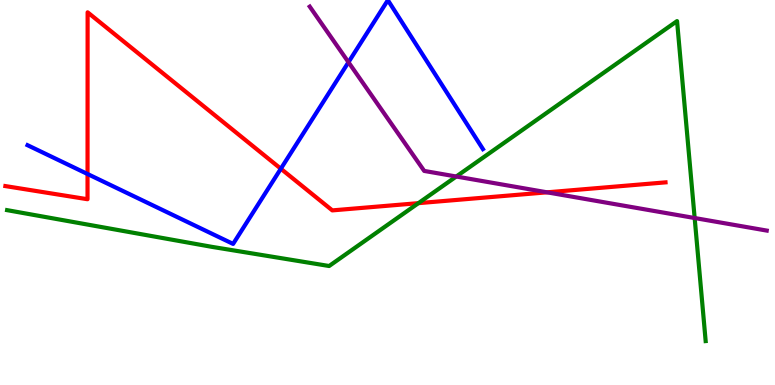[{'lines': ['blue', 'red'], 'intersections': [{'x': 1.13, 'y': 5.48}, {'x': 3.62, 'y': 5.62}]}, {'lines': ['green', 'red'], 'intersections': [{'x': 5.4, 'y': 4.72}]}, {'lines': ['purple', 'red'], 'intersections': [{'x': 7.06, 'y': 5.0}]}, {'lines': ['blue', 'green'], 'intersections': []}, {'lines': ['blue', 'purple'], 'intersections': [{'x': 4.5, 'y': 8.38}]}, {'lines': ['green', 'purple'], 'intersections': [{'x': 5.89, 'y': 5.42}, {'x': 8.96, 'y': 4.34}]}]